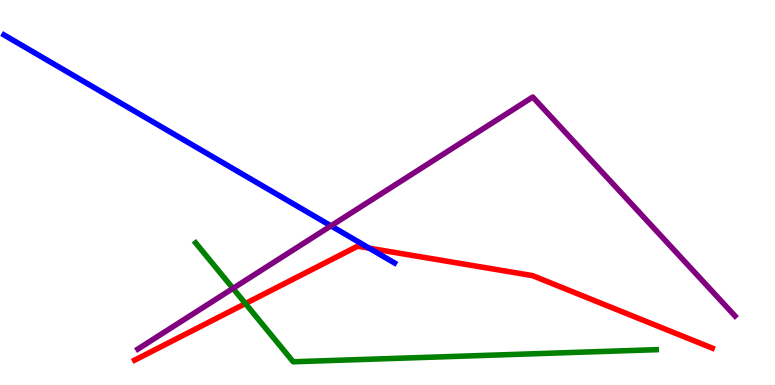[{'lines': ['blue', 'red'], 'intersections': [{'x': 4.76, 'y': 3.55}]}, {'lines': ['green', 'red'], 'intersections': [{'x': 3.17, 'y': 2.12}]}, {'lines': ['purple', 'red'], 'intersections': []}, {'lines': ['blue', 'green'], 'intersections': []}, {'lines': ['blue', 'purple'], 'intersections': [{'x': 4.27, 'y': 4.13}]}, {'lines': ['green', 'purple'], 'intersections': [{'x': 3.01, 'y': 2.51}]}]